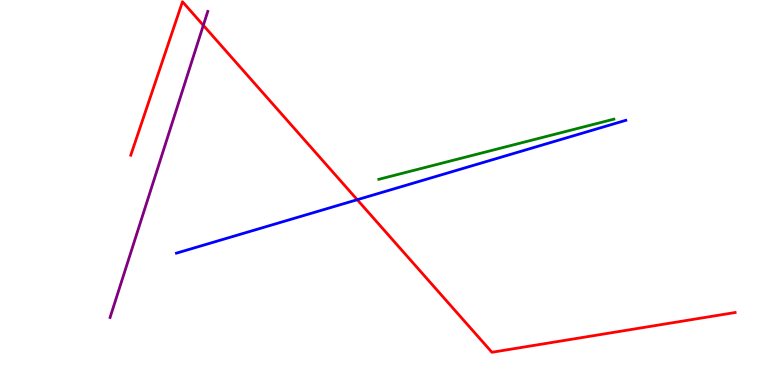[{'lines': ['blue', 'red'], 'intersections': [{'x': 4.61, 'y': 4.81}]}, {'lines': ['green', 'red'], 'intersections': []}, {'lines': ['purple', 'red'], 'intersections': [{'x': 2.62, 'y': 9.34}]}, {'lines': ['blue', 'green'], 'intersections': []}, {'lines': ['blue', 'purple'], 'intersections': []}, {'lines': ['green', 'purple'], 'intersections': []}]